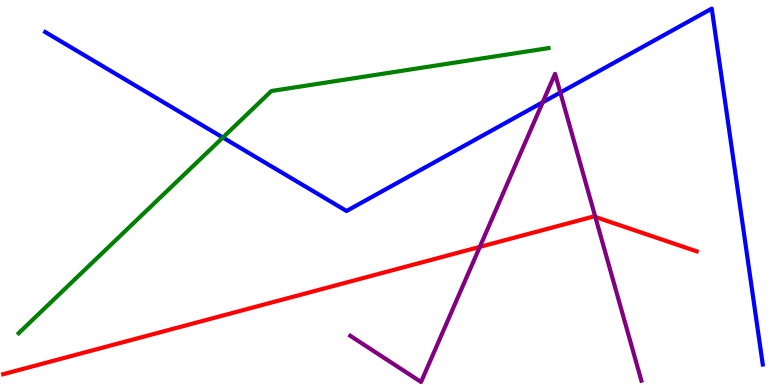[{'lines': ['blue', 'red'], 'intersections': []}, {'lines': ['green', 'red'], 'intersections': []}, {'lines': ['purple', 'red'], 'intersections': [{'x': 6.19, 'y': 3.59}, {'x': 7.68, 'y': 4.36}]}, {'lines': ['blue', 'green'], 'intersections': [{'x': 2.88, 'y': 6.43}]}, {'lines': ['blue', 'purple'], 'intersections': [{'x': 7.0, 'y': 7.34}, {'x': 7.23, 'y': 7.6}]}, {'lines': ['green', 'purple'], 'intersections': []}]